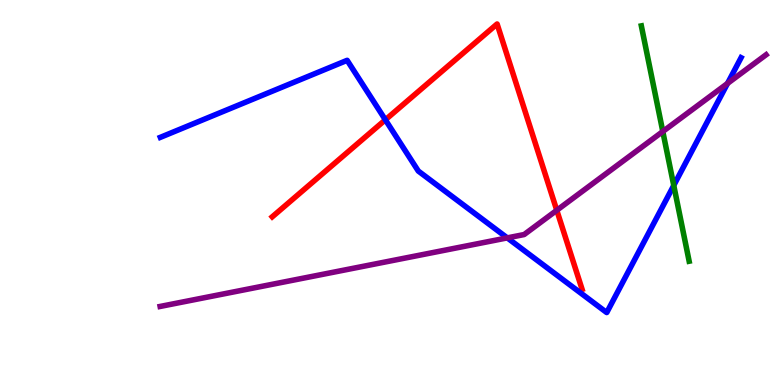[{'lines': ['blue', 'red'], 'intersections': [{'x': 4.97, 'y': 6.89}]}, {'lines': ['green', 'red'], 'intersections': []}, {'lines': ['purple', 'red'], 'intersections': [{'x': 7.18, 'y': 4.54}]}, {'lines': ['blue', 'green'], 'intersections': [{'x': 8.69, 'y': 5.18}]}, {'lines': ['blue', 'purple'], 'intersections': [{'x': 6.55, 'y': 3.82}, {'x': 9.39, 'y': 7.83}]}, {'lines': ['green', 'purple'], 'intersections': [{'x': 8.55, 'y': 6.58}]}]